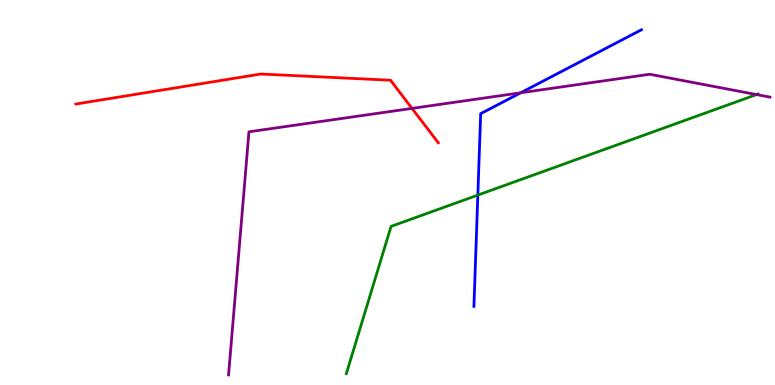[{'lines': ['blue', 'red'], 'intersections': []}, {'lines': ['green', 'red'], 'intersections': []}, {'lines': ['purple', 'red'], 'intersections': [{'x': 5.32, 'y': 7.18}]}, {'lines': ['blue', 'green'], 'intersections': [{'x': 6.17, 'y': 4.93}]}, {'lines': ['blue', 'purple'], 'intersections': [{'x': 6.72, 'y': 7.59}]}, {'lines': ['green', 'purple'], 'intersections': [{'x': 9.76, 'y': 7.54}]}]